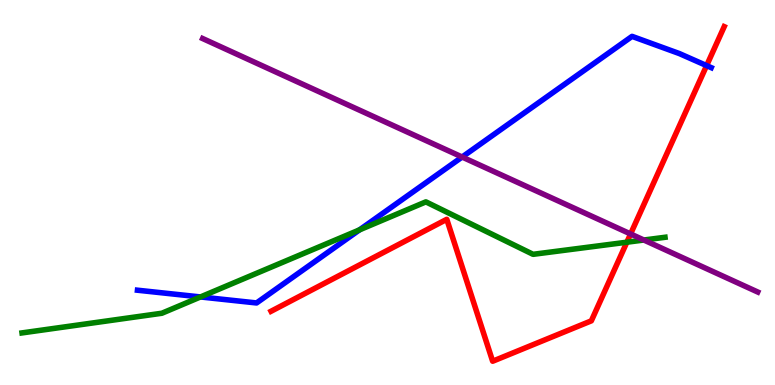[{'lines': ['blue', 'red'], 'intersections': [{'x': 9.12, 'y': 8.3}]}, {'lines': ['green', 'red'], 'intersections': [{'x': 8.09, 'y': 3.71}]}, {'lines': ['purple', 'red'], 'intersections': [{'x': 8.14, 'y': 3.92}]}, {'lines': ['blue', 'green'], 'intersections': [{'x': 2.59, 'y': 2.29}, {'x': 4.64, 'y': 4.03}]}, {'lines': ['blue', 'purple'], 'intersections': [{'x': 5.96, 'y': 5.92}]}, {'lines': ['green', 'purple'], 'intersections': [{'x': 8.31, 'y': 3.77}]}]